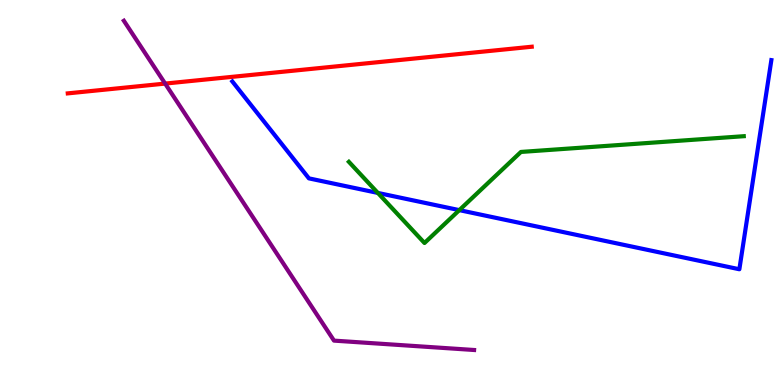[{'lines': ['blue', 'red'], 'intersections': []}, {'lines': ['green', 'red'], 'intersections': []}, {'lines': ['purple', 'red'], 'intersections': [{'x': 2.13, 'y': 7.83}]}, {'lines': ['blue', 'green'], 'intersections': [{'x': 4.88, 'y': 4.99}, {'x': 5.93, 'y': 4.54}]}, {'lines': ['blue', 'purple'], 'intersections': []}, {'lines': ['green', 'purple'], 'intersections': []}]